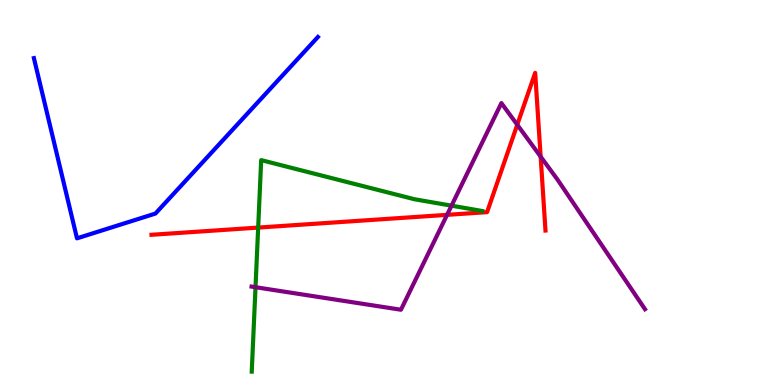[{'lines': ['blue', 'red'], 'intersections': []}, {'lines': ['green', 'red'], 'intersections': [{'x': 3.33, 'y': 4.09}]}, {'lines': ['purple', 'red'], 'intersections': [{'x': 5.77, 'y': 4.42}, {'x': 6.67, 'y': 6.76}, {'x': 6.98, 'y': 5.93}]}, {'lines': ['blue', 'green'], 'intersections': []}, {'lines': ['blue', 'purple'], 'intersections': []}, {'lines': ['green', 'purple'], 'intersections': [{'x': 3.3, 'y': 2.54}, {'x': 5.83, 'y': 4.66}]}]